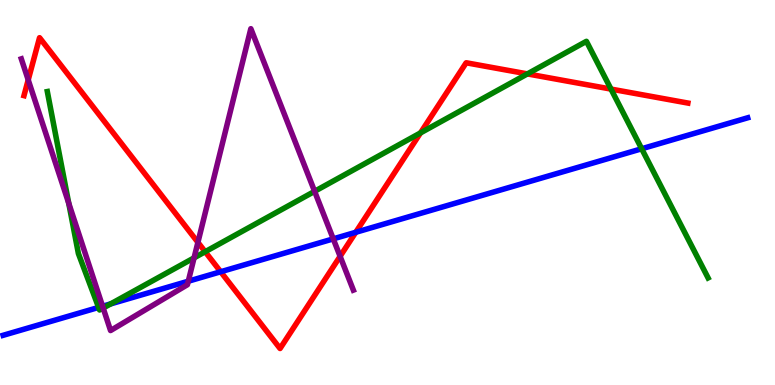[{'lines': ['blue', 'red'], 'intersections': [{'x': 2.85, 'y': 2.94}, {'x': 4.59, 'y': 3.97}]}, {'lines': ['green', 'red'], 'intersections': [{'x': 2.65, 'y': 3.46}, {'x': 5.43, 'y': 6.55}, {'x': 6.81, 'y': 8.08}, {'x': 7.88, 'y': 7.69}]}, {'lines': ['purple', 'red'], 'intersections': [{'x': 0.364, 'y': 7.92}, {'x': 2.55, 'y': 3.71}, {'x': 4.39, 'y': 3.34}]}, {'lines': ['blue', 'green'], 'intersections': [{'x': 1.27, 'y': 2.02}, {'x': 1.43, 'y': 2.11}, {'x': 8.28, 'y': 6.14}]}, {'lines': ['blue', 'purple'], 'intersections': [{'x': 1.32, 'y': 2.05}, {'x': 2.43, 'y': 2.7}, {'x': 4.3, 'y': 3.8}]}, {'lines': ['green', 'purple'], 'intersections': [{'x': 0.887, 'y': 4.72}, {'x': 1.33, 'y': 2.0}, {'x': 2.5, 'y': 3.3}, {'x': 4.06, 'y': 5.03}]}]